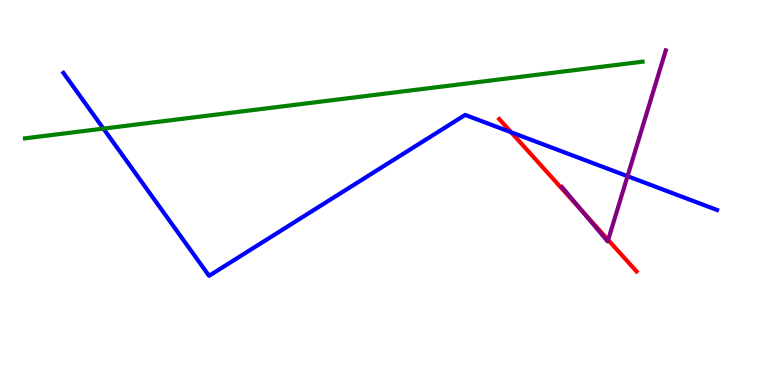[{'lines': ['blue', 'red'], 'intersections': [{'x': 6.6, 'y': 6.56}]}, {'lines': ['green', 'red'], 'intersections': []}, {'lines': ['purple', 'red'], 'intersections': [{'x': 7.51, 'y': 4.51}, {'x': 7.85, 'y': 3.77}]}, {'lines': ['blue', 'green'], 'intersections': [{'x': 1.33, 'y': 6.66}]}, {'lines': ['blue', 'purple'], 'intersections': [{'x': 8.1, 'y': 5.42}]}, {'lines': ['green', 'purple'], 'intersections': []}]